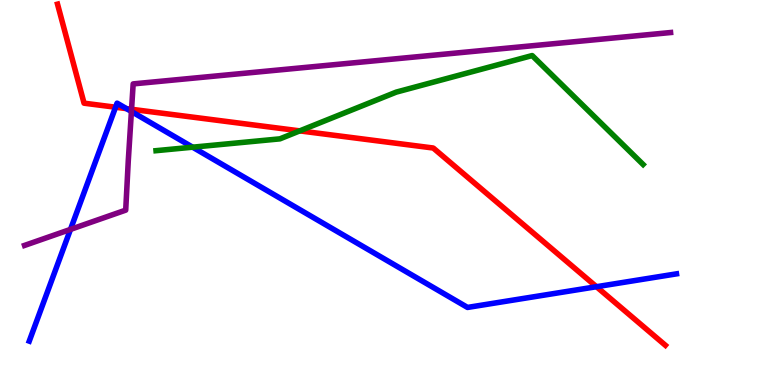[{'lines': ['blue', 'red'], 'intersections': [{'x': 1.49, 'y': 7.21}, {'x': 1.63, 'y': 7.18}, {'x': 7.7, 'y': 2.55}]}, {'lines': ['green', 'red'], 'intersections': [{'x': 3.87, 'y': 6.6}]}, {'lines': ['purple', 'red'], 'intersections': [{'x': 1.7, 'y': 7.16}]}, {'lines': ['blue', 'green'], 'intersections': [{'x': 2.49, 'y': 6.18}]}, {'lines': ['blue', 'purple'], 'intersections': [{'x': 0.909, 'y': 4.04}, {'x': 1.7, 'y': 7.1}]}, {'lines': ['green', 'purple'], 'intersections': []}]